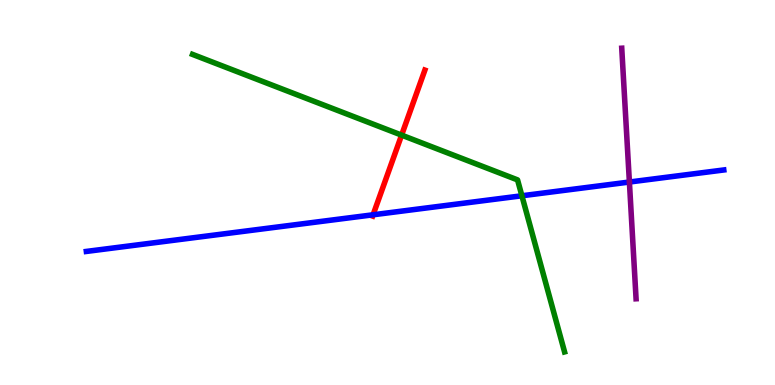[{'lines': ['blue', 'red'], 'intersections': [{'x': 4.81, 'y': 4.42}]}, {'lines': ['green', 'red'], 'intersections': [{'x': 5.18, 'y': 6.49}]}, {'lines': ['purple', 'red'], 'intersections': []}, {'lines': ['blue', 'green'], 'intersections': [{'x': 6.73, 'y': 4.92}]}, {'lines': ['blue', 'purple'], 'intersections': [{'x': 8.12, 'y': 5.27}]}, {'lines': ['green', 'purple'], 'intersections': []}]